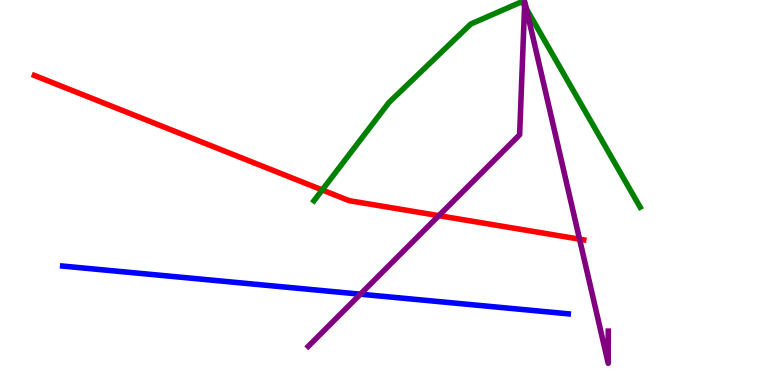[{'lines': ['blue', 'red'], 'intersections': []}, {'lines': ['green', 'red'], 'intersections': [{'x': 4.16, 'y': 5.07}]}, {'lines': ['purple', 'red'], 'intersections': [{'x': 5.66, 'y': 4.4}, {'x': 7.48, 'y': 3.79}]}, {'lines': ['blue', 'green'], 'intersections': []}, {'lines': ['blue', 'purple'], 'intersections': [{'x': 4.65, 'y': 2.36}]}, {'lines': ['green', 'purple'], 'intersections': [{'x': 6.77, 'y': 9.85}, {'x': 6.79, 'y': 9.77}]}]